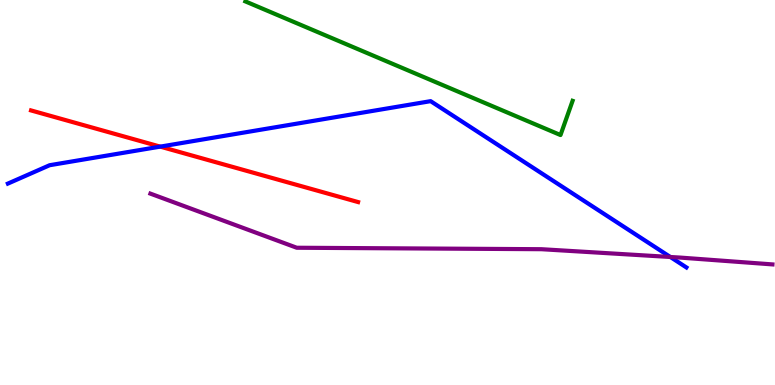[{'lines': ['blue', 'red'], 'intersections': [{'x': 2.07, 'y': 6.19}]}, {'lines': ['green', 'red'], 'intersections': []}, {'lines': ['purple', 'red'], 'intersections': []}, {'lines': ['blue', 'green'], 'intersections': []}, {'lines': ['blue', 'purple'], 'intersections': [{'x': 8.65, 'y': 3.32}]}, {'lines': ['green', 'purple'], 'intersections': []}]